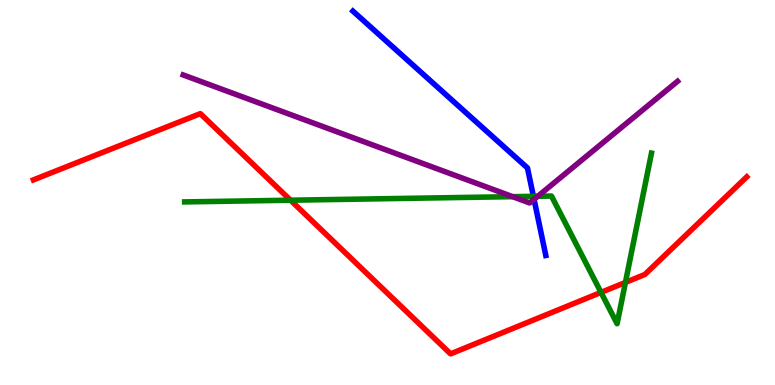[{'lines': ['blue', 'red'], 'intersections': []}, {'lines': ['green', 'red'], 'intersections': [{'x': 3.75, 'y': 4.8}, {'x': 7.75, 'y': 2.41}, {'x': 8.07, 'y': 2.66}]}, {'lines': ['purple', 'red'], 'intersections': []}, {'lines': ['blue', 'green'], 'intersections': [{'x': 6.88, 'y': 4.9}]}, {'lines': ['blue', 'purple'], 'intersections': [{'x': 6.89, 'y': 4.82}]}, {'lines': ['green', 'purple'], 'intersections': [{'x': 6.62, 'y': 4.89}, {'x': 6.94, 'y': 4.9}]}]